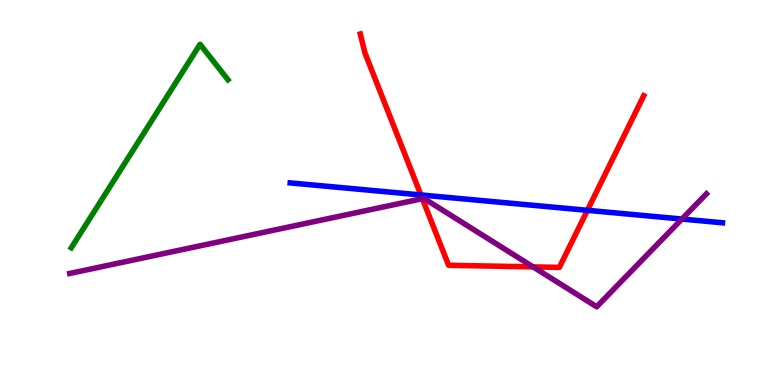[{'lines': ['blue', 'red'], 'intersections': [{'x': 5.43, 'y': 4.94}, {'x': 7.58, 'y': 4.54}]}, {'lines': ['green', 'red'], 'intersections': []}, {'lines': ['purple', 'red'], 'intersections': [{'x': 5.45, 'y': 4.84}, {'x': 6.88, 'y': 3.07}]}, {'lines': ['blue', 'green'], 'intersections': []}, {'lines': ['blue', 'purple'], 'intersections': [{'x': 8.8, 'y': 4.31}]}, {'lines': ['green', 'purple'], 'intersections': []}]